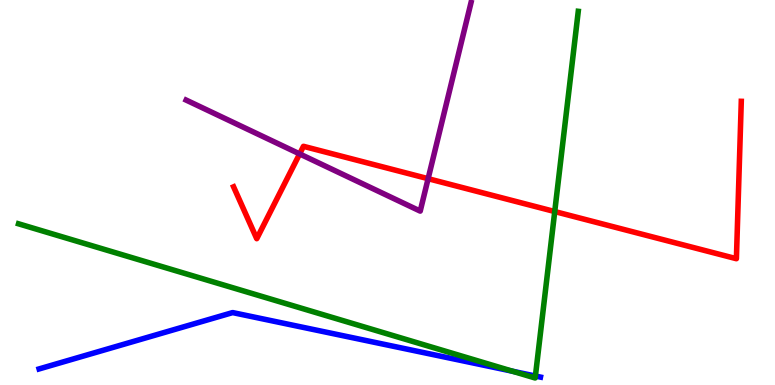[{'lines': ['blue', 'red'], 'intersections': []}, {'lines': ['green', 'red'], 'intersections': [{'x': 7.16, 'y': 4.51}]}, {'lines': ['purple', 'red'], 'intersections': [{'x': 3.87, 'y': 6.0}, {'x': 5.52, 'y': 5.36}]}, {'lines': ['blue', 'green'], 'intersections': [{'x': 6.61, 'y': 0.357}, {'x': 6.91, 'y': 0.233}]}, {'lines': ['blue', 'purple'], 'intersections': []}, {'lines': ['green', 'purple'], 'intersections': []}]